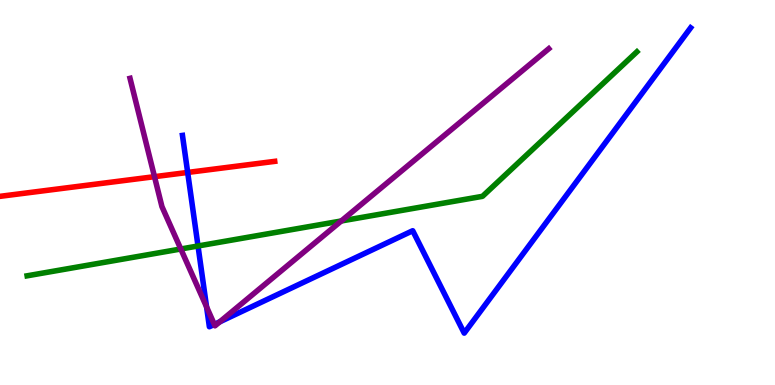[{'lines': ['blue', 'red'], 'intersections': [{'x': 2.42, 'y': 5.52}]}, {'lines': ['green', 'red'], 'intersections': []}, {'lines': ['purple', 'red'], 'intersections': [{'x': 1.99, 'y': 5.41}]}, {'lines': ['blue', 'green'], 'intersections': [{'x': 2.56, 'y': 3.61}]}, {'lines': ['blue', 'purple'], 'intersections': [{'x': 2.67, 'y': 2.03}, {'x': 2.77, 'y': 1.57}, {'x': 2.84, 'y': 1.64}]}, {'lines': ['green', 'purple'], 'intersections': [{'x': 2.33, 'y': 3.53}, {'x': 4.4, 'y': 4.26}]}]